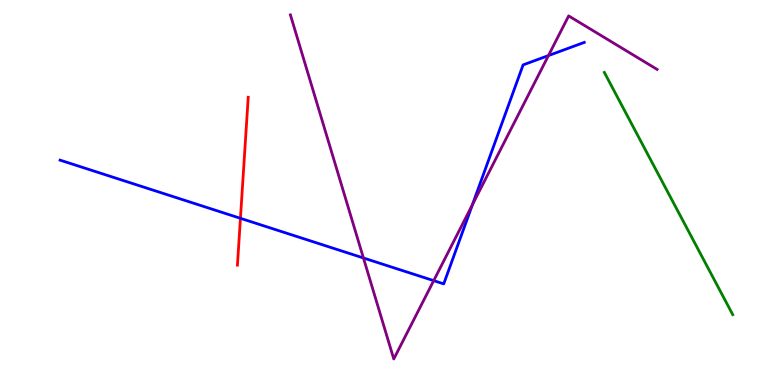[{'lines': ['blue', 'red'], 'intersections': [{'x': 3.1, 'y': 4.33}]}, {'lines': ['green', 'red'], 'intersections': []}, {'lines': ['purple', 'red'], 'intersections': []}, {'lines': ['blue', 'green'], 'intersections': []}, {'lines': ['blue', 'purple'], 'intersections': [{'x': 4.69, 'y': 3.3}, {'x': 5.6, 'y': 2.71}, {'x': 6.1, 'y': 4.68}, {'x': 7.08, 'y': 8.56}]}, {'lines': ['green', 'purple'], 'intersections': []}]